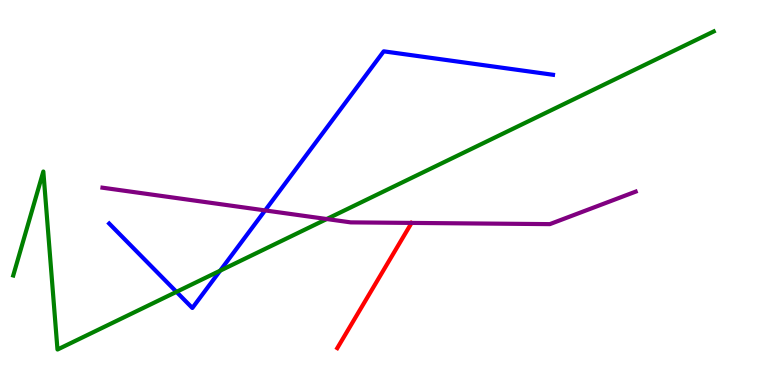[{'lines': ['blue', 'red'], 'intersections': []}, {'lines': ['green', 'red'], 'intersections': []}, {'lines': ['purple', 'red'], 'intersections': []}, {'lines': ['blue', 'green'], 'intersections': [{'x': 2.28, 'y': 2.42}, {'x': 2.84, 'y': 2.97}]}, {'lines': ['blue', 'purple'], 'intersections': [{'x': 3.42, 'y': 4.53}]}, {'lines': ['green', 'purple'], 'intersections': [{'x': 4.22, 'y': 4.31}]}]